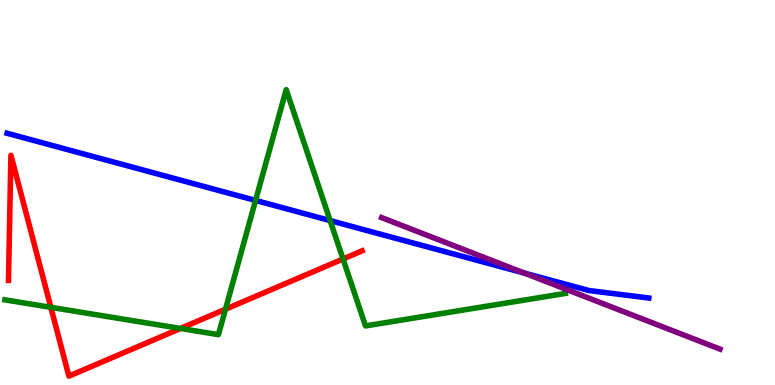[{'lines': ['blue', 'red'], 'intersections': []}, {'lines': ['green', 'red'], 'intersections': [{'x': 0.656, 'y': 2.02}, {'x': 2.33, 'y': 1.47}, {'x': 2.91, 'y': 1.97}, {'x': 4.43, 'y': 3.27}]}, {'lines': ['purple', 'red'], 'intersections': []}, {'lines': ['blue', 'green'], 'intersections': [{'x': 3.3, 'y': 4.79}, {'x': 4.26, 'y': 4.27}]}, {'lines': ['blue', 'purple'], 'intersections': [{'x': 6.77, 'y': 2.91}]}, {'lines': ['green', 'purple'], 'intersections': []}]